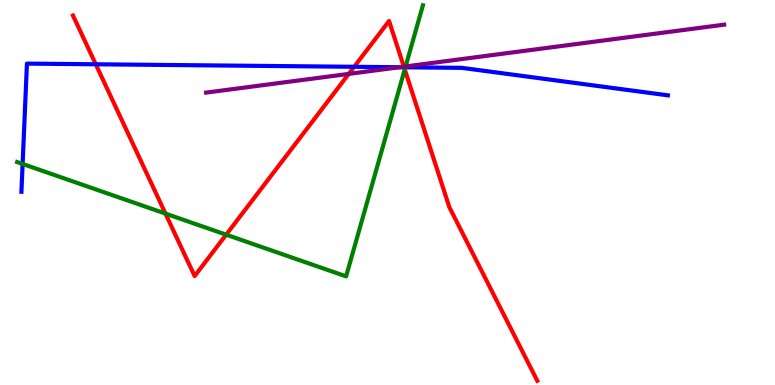[{'lines': ['blue', 'red'], 'intersections': [{'x': 1.24, 'y': 8.33}, {'x': 4.57, 'y': 8.27}, {'x': 5.21, 'y': 8.25}]}, {'lines': ['green', 'red'], 'intersections': [{'x': 2.14, 'y': 4.45}, {'x': 2.92, 'y': 3.9}, {'x': 5.22, 'y': 8.2}]}, {'lines': ['purple', 'red'], 'intersections': [{'x': 4.5, 'y': 8.08}, {'x': 5.21, 'y': 8.27}]}, {'lines': ['blue', 'green'], 'intersections': [{'x': 0.292, 'y': 5.74}, {'x': 5.23, 'y': 8.25}]}, {'lines': ['blue', 'purple'], 'intersections': [{'x': 5.16, 'y': 8.25}]}, {'lines': ['green', 'purple'], 'intersections': [{'x': 5.23, 'y': 8.27}]}]